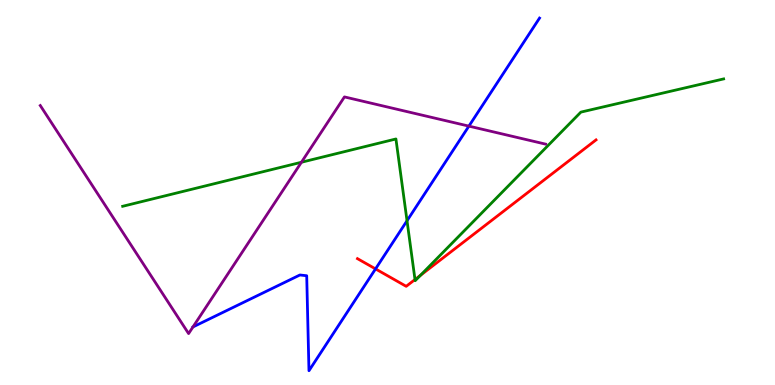[{'lines': ['blue', 'red'], 'intersections': [{'x': 4.85, 'y': 3.02}]}, {'lines': ['green', 'red'], 'intersections': [{'x': 5.35, 'y': 2.74}, {'x': 5.42, 'y': 2.85}]}, {'lines': ['purple', 'red'], 'intersections': []}, {'lines': ['blue', 'green'], 'intersections': [{'x': 5.25, 'y': 4.27}]}, {'lines': ['blue', 'purple'], 'intersections': [{'x': 6.05, 'y': 6.72}]}, {'lines': ['green', 'purple'], 'intersections': [{'x': 3.89, 'y': 5.79}]}]